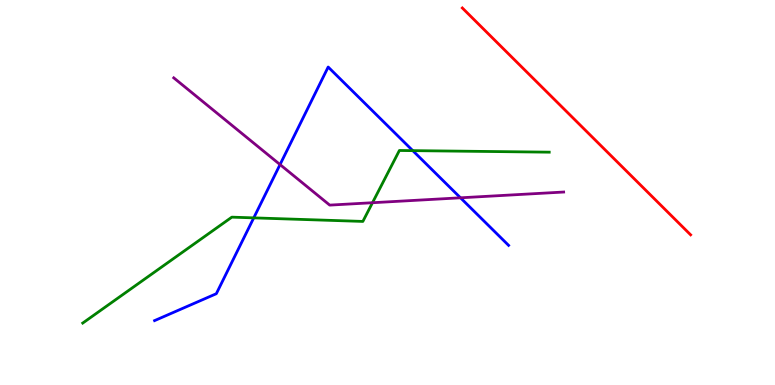[{'lines': ['blue', 'red'], 'intersections': []}, {'lines': ['green', 'red'], 'intersections': []}, {'lines': ['purple', 'red'], 'intersections': []}, {'lines': ['blue', 'green'], 'intersections': [{'x': 3.27, 'y': 4.34}, {'x': 5.33, 'y': 6.09}]}, {'lines': ['blue', 'purple'], 'intersections': [{'x': 3.61, 'y': 5.73}, {'x': 5.94, 'y': 4.86}]}, {'lines': ['green', 'purple'], 'intersections': [{'x': 4.81, 'y': 4.73}]}]